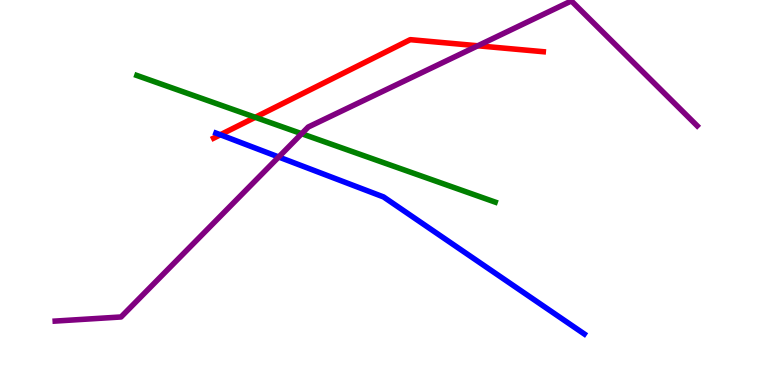[{'lines': ['blue', 'red'], 'intersections': [{'x': 2.84, 'y': 6.5}]}, {'lines': ['green', 'red'], 'intersections': [{'x': 3.29, 'y': 6.95}]}, {'lines': ['purple', 'red'], 'intersections': [{'x': 6.17, 'y': 8.81}]}, {'lines': ['blue', 'green'], 'intersections': []}, {'lines': ['blue', 'purple'], 'intersections': [{'x': 3.6, 'y': 5.92}]}, {'lines': ['green', 'purple'], 'intersections': [{'x': 3.89, 'y': 6.53}]}]